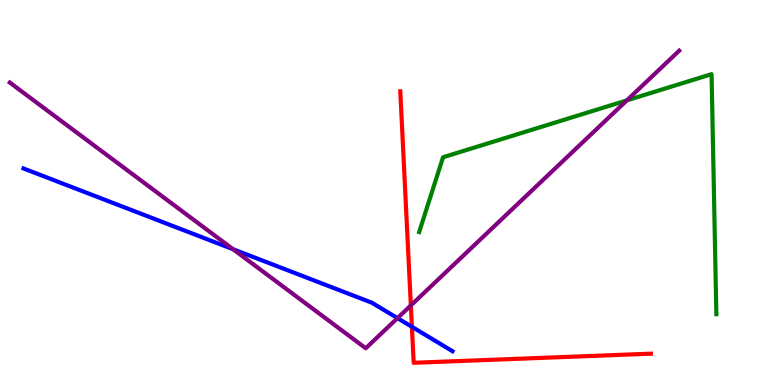[{'lines': ['blue', 'red'], 'intersections': [{'x': 5.31, 'y': 1.51}]}, {'lines': ['green', 'red'], 'intersections': []}, {'lines': ['purple', 'red'], 'intersections': [{'x': 5.3, 'y': 2.07}]}, {'lines': ['blue', 'green'], 'intersections': []}, {'lines': ['blue', 'purple'], 'intersections': [{'x': 3.01, 'y': 3.53}, {'x': 5.13, 'y': 1.74}]}, {'lines': ['green', 'purple'], 'intersections': [{'x': 8.09, 'y': 7.39}]}]